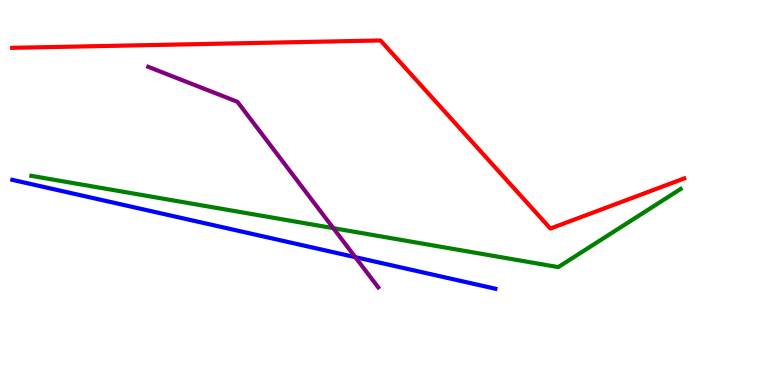[{'lines': ['blue', 'red'], 'intersections': []}, {'lines': ['green', 'red'], 'intersections': []}, {'lines': ['purple', 'red'], 'intersections': []}, {'lines': ['blue', 'green'], 'intersections': []}, {'lines': ['blue', 'purple'], 'intersections': [{'x': 4.58, 'y': 3.32}]}, {'lines': ['green', 'purple'], 'intersections': [{'x': 4.3, 'y': 4.07}]}]